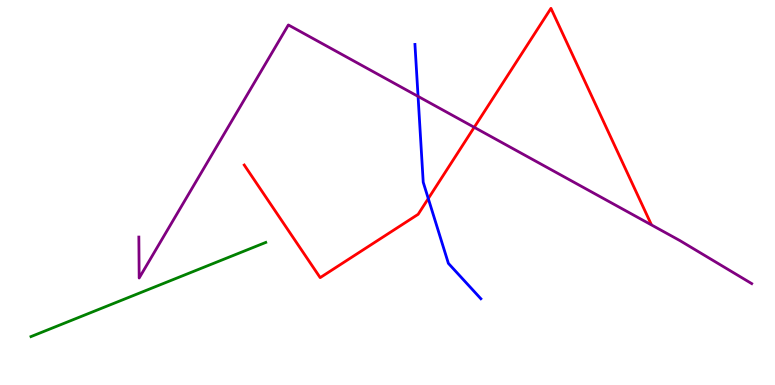[{'lines': ['blue', 'red'], 'intersections': [{'x': 5.53, 'y': 4.84}]}, {'lines': ['green', 'red'], 'intersections': []}, {'lines': ['purple', 'red'], 'intersections': [{'x': 6.12, 'y': 6.69}]}, {'lines': ['blue', 'green'], 'intersections': []}, {'lines': ['blue', 'purple'], 'intersections': [{'x': 5.39, 'y': 7.5}]}, {'lines': ['green', 'purple'], 'intersections': []}]